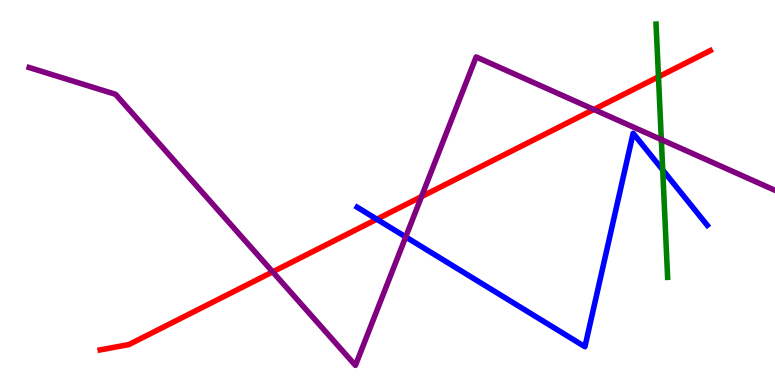[{'lines': ['blue', 'red'], 'intersections': [{'x': 4.86, 'y': 4.31}]}, {'lines': ['green', 'red'], 'intersections': [{'x': 8.5, 'y': 8.0}]}, {'lines': ['purple', 'red'], 'intersections': [{'x': 3.52, 'y': 2.94}, {'x': 5.44, 'y': 4.89}, {'x': 7.66, 'y': 7.16}]}, {'lines': ['blue', 'green'], 'intersections': [{'x': 8.55, 'y': 5.59}]}, {'lines': ['blue', 'purple'], 'intersections': [{'x': 5.24, 'y': 3.85}]}, {'lines': ['green', 'purple'], 'intersections': [{'x': 8.53, 'y': 6.37}]}]